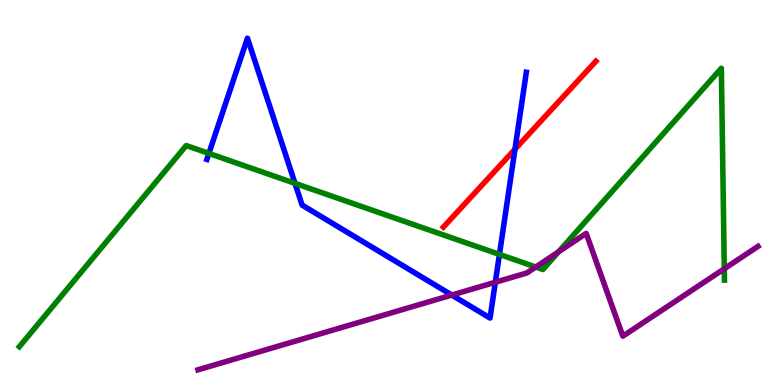[{'lines': ['blue', 'red'], 'intersections': [{'x': 6.64, 'y': 6.12}]}, {'lines': ['green', 'red'], 'intersections': []}, {'lines': ['purple', 'red'], 'intersections': []}, {'lines': ['blue', 'green'], 'intersections': [{'x': 2.7, 'y': 6.01}, {'x': 3.81, 'y': 5.24}, {'x': 6.44, 'y': 3.39}]}, {'lines': ['blue', 'purple'], 'intersections': [{'x': 5.83, 'y': 2.34}, {'x': 6.39, 'y': 2.67}]}, {'lines': ['green', 'purple'], 'intersections': [{'x': 6.91, 'y': 3.06}, {'x': 7.21, 'y': 3.46}, {'x': 9.35, 'y': 3.02}]}]